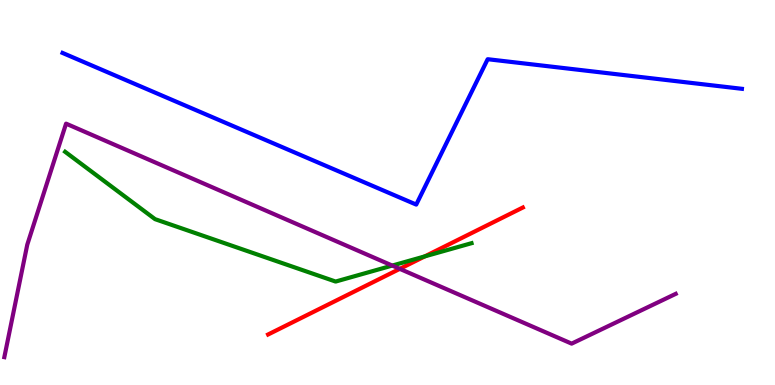[{'lines': ['blue', 'red'], 'intersections': []}, {'lines': ['green', 'red'], 'intersections': [{'x': 5.48, 'y': 3.34}]}, {'lines': ['purple', 'red'], 'intersections': [{'x': 5.16, 'y': 3.02}]}, {'lines': ['blue', 'green'], 'intersections': []}, {'lines': ['blue', 'purple'], 'intersections': []}, {'lines': ['green', 'purple'], 'intersections': [{'x': 5.06, 'y': 3.1}]}]